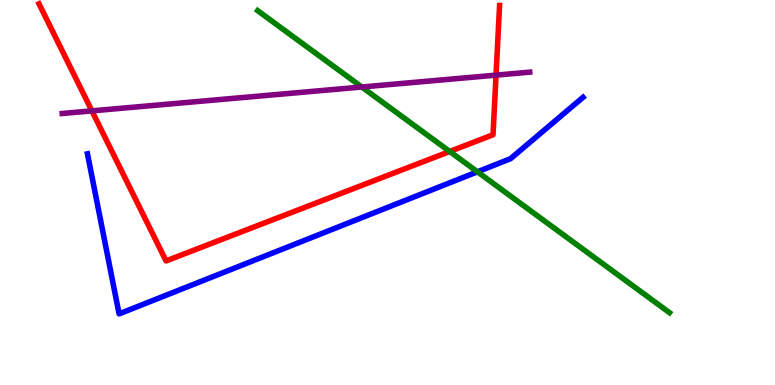[{'lines': ['blue', 'red'], 'intersections': []}, {'lines': ['green', 'red'], 'intersections': [{'x': 5.8, 'y': 6.07}]}, {'lines': ['purple', 'red'], 'intersections': [{'x': 1.19, 'y': 7.12}, {'x': 6.4, 'y': 8.05}]}, {'lines': ['blue', 'green'], 'intersections': [{'x': 6.16, 'y': 5.54}]}, {'lines': ['blue', 'purple'], 'intersections': []}, {'lines': ['green', 'purple'], 'intersections': [{'x': 4.67, 'y': 7.74}]}]